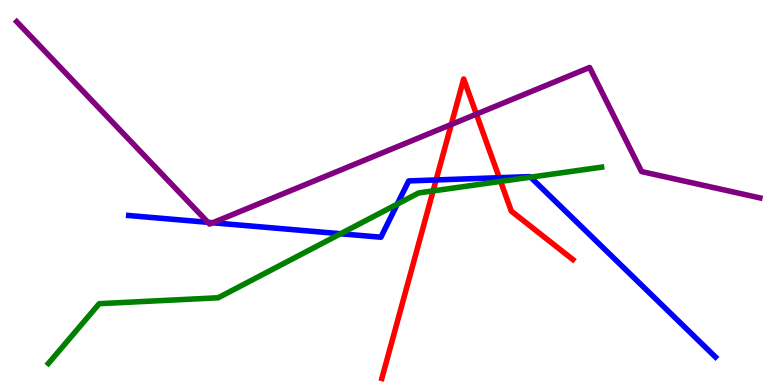[{'lines': ['blue', 'red'], 'intersections': [{'x': 5.63, 'y': 5.33}, {'x': 6.44, 'y': 5.38}]}, {'lines': ['green', 'red'], 'intersections': [{'x': 5.59, 'y': 5.04}, {'x': 6.46, 'y': 5.29}]}, {'lines': ['purple', 'red'], 'intersections': [{'x': 5.82, 'y': 6.77}, {'x': 6.15, 'y': 7.04}]}, {'lines': ['blue', 'green'], 'intersections': [{'x': 4.39, 'y': 3.93}, {'x': 5.13, 'y': 4.7}, {'x': 6.85, 'y': 5.4}]}, {'lines': ['blue', 'purple'], 'intersections': [{'x': 2.68, 'y': 4.23}, {'x': 2.75, 'y': 4.21}]}, {'lines': ['green', 'purple'], 'intersections': []}]